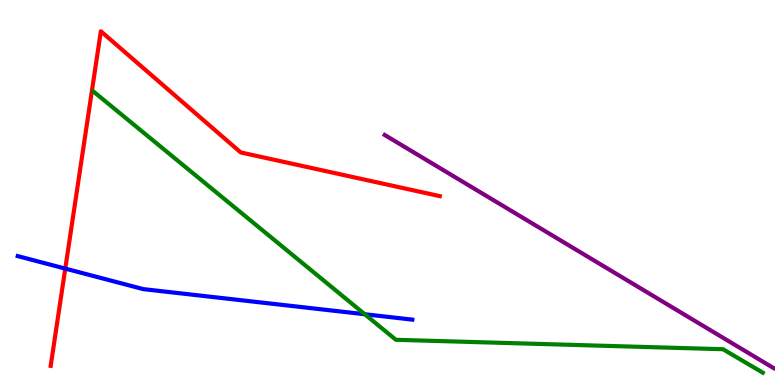[{'lines': ['blue', 'red'], 'intersections': [{'x': 0.842, 'y': 3.02}]}, {'lines': ['green', 'red'], 'intersections': []}, {'lines': ['purple', 'red'], 'intersections': []}, {'lines': ['blue', 'green'], 'intersections': [{'x': 4.71, 'y': 1.84}]}, {'lines': ['blue', 'purple'], 'intersections': []}, {'lines': ['green', 'purple'], 'intersections': []}]